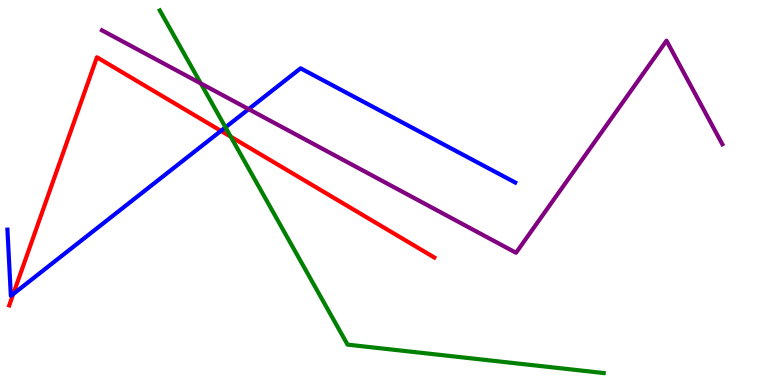[{'lines': ['blue', 'red'], 'intersections': [{'x': 0.171, 'y': 2.36}, {'x': 2.85, 'y': 6.6}]}, {'lines': ['green', 'red'], 'intersections': [{'x': 2.98, 'y': 6.45}]}, {'lines': ['purple', 'red'], 'intersections': []}, {'lines': ['blue', 'green'], 'intersections': [{'x': 2.91, 'y': 6.69}]}, {'lines': ['blue', 'purple'], 'intersections': [{'x': 3.21, 'y': 7.17}]}, {'lines': ['green', 'purple'], 'intersections': [{'x': 2.59, 'y': 7.83}]}]